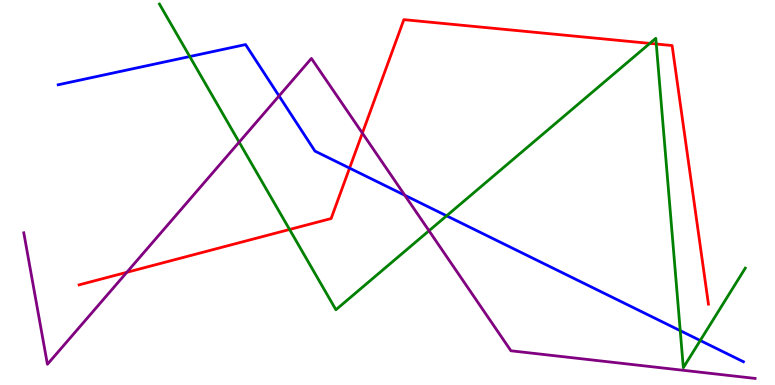[{'lines': ['blue', 'red'], 'intersections': [{'x': 4.51, 'y': 5.63}]}, {'lines': ['green', 'red'], 'intersections': [{'x': 3.74, 'y': 4.04}, {'x': 8.38, 'y': 8.87}, {'x': 8.47, 'y': 8.86}]}, {'lines': ['purple', 'red'], 'intersections': [{'x': 1.64, 'y': 2.93}, {'x': 4.68, 'y': 6.54}]}, {'lines': ['blue', 'green'], 'intersections': [{'x': 2.45, 'y': 8.53}, {'x': 5.76, 'y': 4.39}, {'x': 8.78, 'y': 1.41}, {'x': 9.04, 'y': 1.16}]}, {'lines': ['blue', 'purple'], 'intersections': [{'x': 3.6, 'y': 7.51}, {'x': 5.22, 'y': 4.93}]}, {'lines': ['green', 'purple'], 'intersections': [{'x': 3.09, 'y': 6.31}, {'x': 5.54, 'y': 4.01}]}]